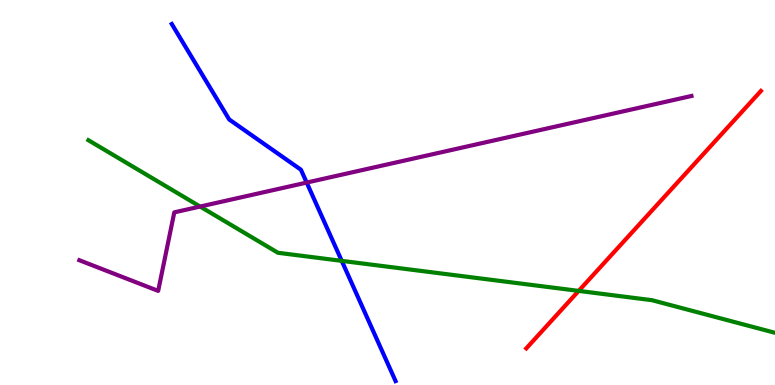[{'lines': ['blue', 'red'], 'intersections': []}, {'lines': ['green', 'red'], 'intersections': [{'x': 7.47, 'y': 2.44}]}, {'lines': ['purple', 'red'], 'intersections': []}, {'lines': ['blue', 'green'], 'intersections': [{'x': 4.41, 'y': 3.22}]}, {'lines': ['blue', 'purple'], 'intersections': [{'x': 3.96, 'y': 5.26}]}, {'lines': ['green', 'purple'], 'intersections': [{'x': 2.58, 'y': 4.64}]}]